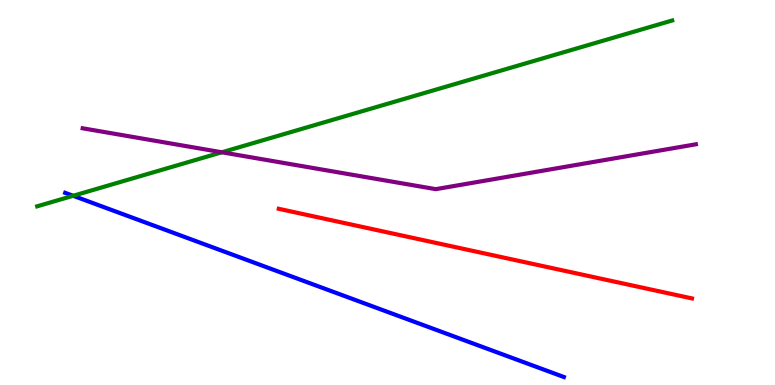[{'lines': ['blue', 'red'], 'intersections': []}, {'lines': ['green', 'red'], 'intersections': []}, {'lines': ['purple', 'red'], 'intersections': []}, {'lines': ['blue', 'green'], 'intersections': [{'x': 0.944, 'y': 4.91}]}, {'lines': ['blue', 'purple'], 'intersections': []}, {'lines': ['green', 'purple'], 'intersections': [{'x': 2.86, 'y': 6.04}]}]